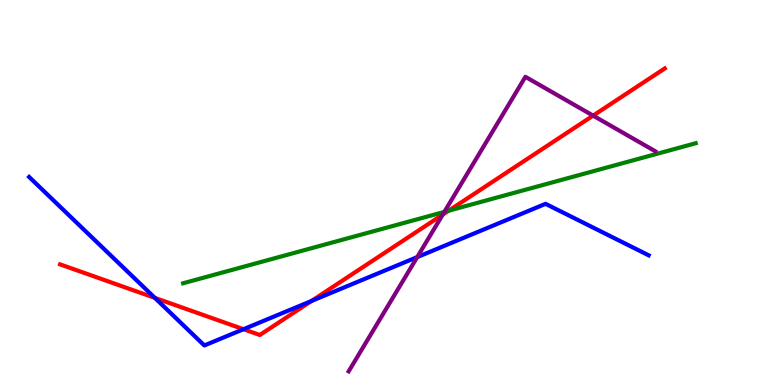[{'lines': ['blue', 'red'], 'intersections': [{'x': 2.0, 'y': 2.26}, {'x': 3.14, 'y': 1.45}, {'x': 4.02, 'y': 2.18}]}, {'lines': ['green', 'red'], 'intersections': [{'x': 5.79, 'y': 4.53}]}, {'lines': ['purple', 'red'], 'intersections': [{'x': 5.71, 'y': 4.43}, {'x': 7.65, 'y': 7.0}]}, {'lines': ['blue', 'green'], 'intersections': []}, {'lines': ['blue', 'purple'], 'intersections': [{'x': 5.38, 'y': 3.32}]}, {'lines': ['green', 'purple'], 'intersections': [{'x': 5.73, 'y': 4.5}]}]